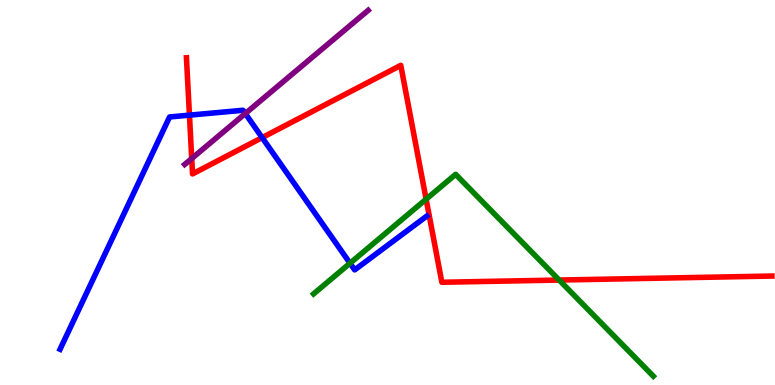[{'lines': ['blue', 'red'], 'intersections': [{'x': 2.44, 'y': 7.01}, {'x': 3.38, 'y': 6.43}]}, {'lines': ['green', 'red'], 'intersections': [{'x': 5.5, 'y': 4.83}, {'x': 7.22, 'y': 2.73}]}, {'lines': ['purple', 'red'], 'intersections': [{'x': 2.47, 'y': 5.88}]}, {'lines': ['blue', 'green'], 'intersections': [{'x': 4.52, 'y': 3.16}]}, {'lines': ['blue', 'purple'], 'intersections': [{'x': 3.17, 'y': 7.05}]}, {'lines': ['green', 'purple'], 'intersections': []}]